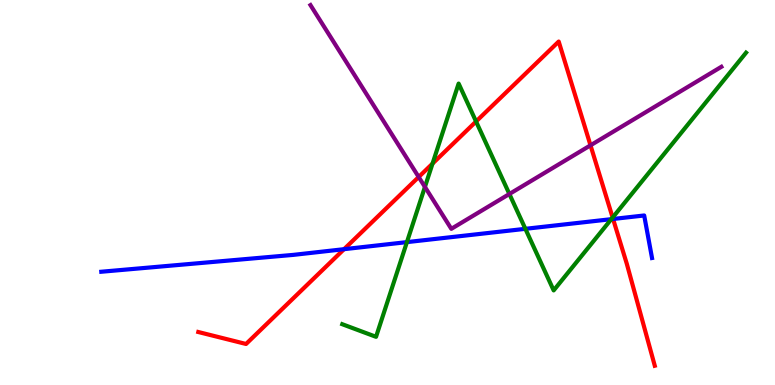[{'lines': ['blue', 'red'], 'intersections': [{'x': 4.44, 'y': 3.53}, {'x': 7.91, 'y': 4.31}]}, {'lines': ['green', 'red'], 'intersections': [{'x': 5.58, 'y': 5.75}, {'x': 6.14, 'y': 6.84}, {'x': 7.9, 'y': 4.35}]}, {'lines': ['purple', 'red'], 'intersections': [{'x': 5.4, 'y': 5.4}, {'x': 7.62, 'y': 6.23}]}, {'lines': ['blue', 'green'], 'intersections': [{'x': 5.25, 'y': 3.71}, {'x': 6.78, 'y': 4.06}, {'x': 7.89, 'y': 4.31}]}, {'lines': ['blue', 'purple'], 'intersections': []}, {'lines': ['green', 'purple'], 'intersections': [{'x': 5.48, 'y': 5.15}, {'x': 6.57, 'y': 4.96}]}]